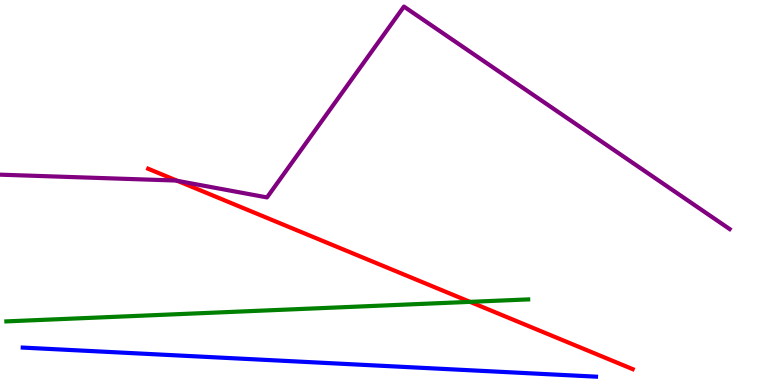[{'lines': ['blue', 'red'], 'intersections': []}, {'lines': ['green', 'red'], 'intersections': [{'x': 6.07, 'y': 2.16}]}, {'lines': ['purple', 'red'], 'intersections': [{'x': 2.29, 'y': 5.3}]}, {'lines': ['blue', 'green'], 'intersections': []}, {'lines': ['blue', 'purple'], 'intersections': []}, {'lines': ['green', 'purple'], 'intersections': []}]